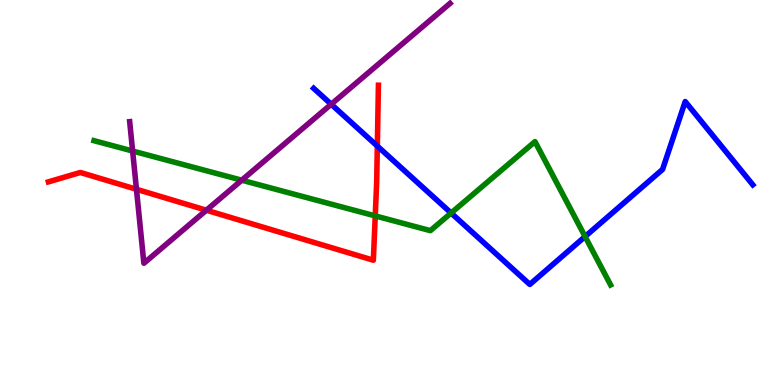[{'lines': ['blue', 'red'], 'intersections': [{'x': 4.87, 'y': 6.21}]}, {'lines': ['green', 'red'], 'intersections': [{'x': 4.84, 'y': 4.39}]}, {'lines': ['purple', 'red'], 'intersections': [{'x': 1.76, 'y': 5.08}, {'x': 2.66, 'y': 4.54}]}, {'lines': ['blue', 'green'], 'intersections': [{'x': 5.82, 'y': 4.47}, {'x': 7.55, 'y': 3.86}]}, {'lines': ['blue', 'purple'], 'intersections': [{'x': 4.27, 'y': 7.29}]}, {'lines': ['green', 'purple'], 'intersections': [{'x': 1.71, 'y': 6.08}, {'x': 3.12, 'y': 5.32}]}]